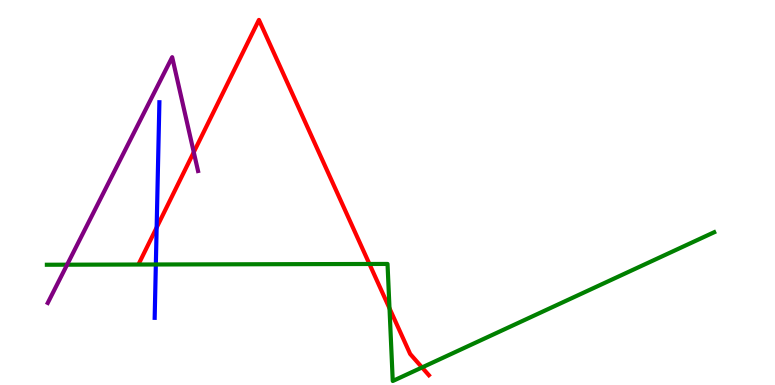[{'lines': ['blue', 'red'], 'intersections': [{'x': 2.02, 'y': 4.09}]}, {'lines': ['green', 'red'], 'intersections': [{'x': 4.77, 'y': 3.14}, {'x': 5.03, 'y': 1.99}, {'x': 5.45, 'y': 0.456}]}, {'lines': ['purple', 'red'], 'intersections': [{'x': 2.5, 'y': 6.05}]}, {'lines': ['blue', 'green'], 'intersections': [{'x': 2.01, 'y': 3.13}]}, {'lines': ['blue', 'purple'], 'intersections': []}, {'lines': ['green', 'purple'], 'intersections': [{'x': 0.866, 'y': 3.12}]}]